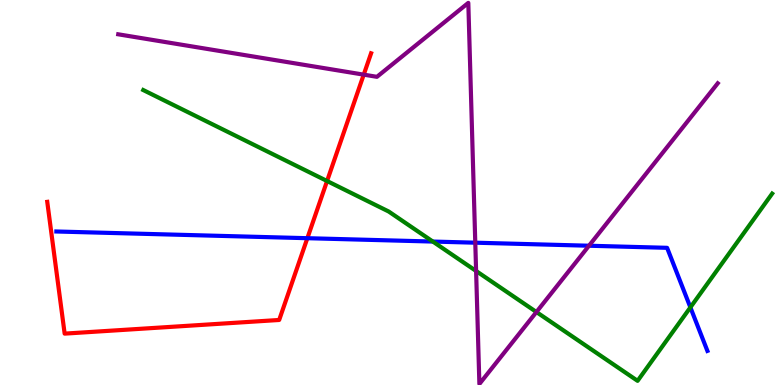[{'lines': ['blue', 'red'], 'intersections': [{'x': 3.97, 'y': 3.81}]}, {'lines': ['green', 'red'], 'intersections': [{'x': 4.22, 'y': 5.3}]}, {'lines': ['purple', 'red'], 'intersections': [{'x': 4.69, 'y': 8.06}]}, {'lines': ['blue', 'green'], 'intersections': [{'x': 5.59, 'y': 3.73}, {'x': 8.91, 'y': 2.02}]}, {'lines': ['blue', 'purple'], 'intersections': [{'x': 6.13, 'y': 3.7}, {'x': 7.6, 'y': 3.62}]}, {'lines': ['green', 'purple'], 'intersections': [{'x': 6.14, 'y': 2.96}, {'x': 6.92, 'y': 1.9}]}]